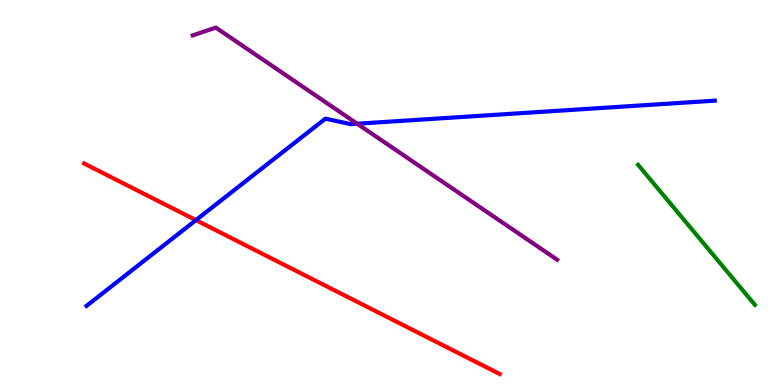[{'lines': ['blue', 'red'], 'intersections': [{'x': 2.53, 'y': 4.28}]}, {'lines': ['green', 'red'], 'intersections': []}, {'lines': ['purple', 'red'], 'intersections': []}, {'lines': ['blue', 'green'], 'intersections': []}, {'lines': ['blue', 'purple'], 'intersections': [{'x': 4.61, 'y': 6.79}]}, {'lines': ['green', 'purple'], 'intersections': []}]